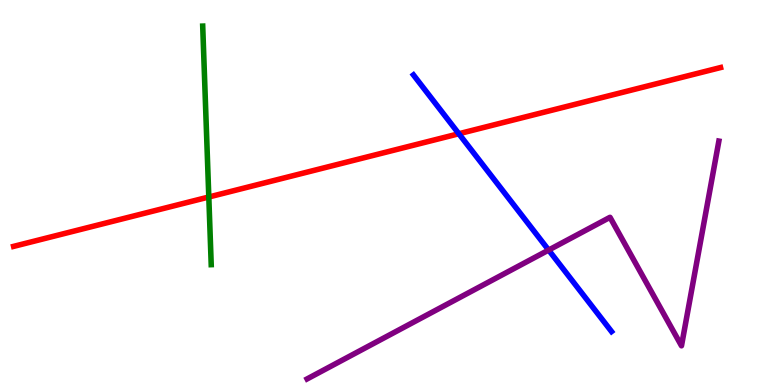[{'lines': ['blue', 'red'], 'intersections': [{'x': 5.92, 'y': 6.53}]}, {'lines': ['green', 'red'], 'intersections': [{'x': 2.69, 'y': 4.88}]}, {'lines': ['purple', 'red'], 'intersections': []}, {'lines': ['blue', 'green'], 'intersections': []}, {'lines': ['blue', 'purple'], 'intersections': [{'x': 7.08, 'y': 3.5}]}, {'lines': ['green', 'purple'], 'intersections': []}]